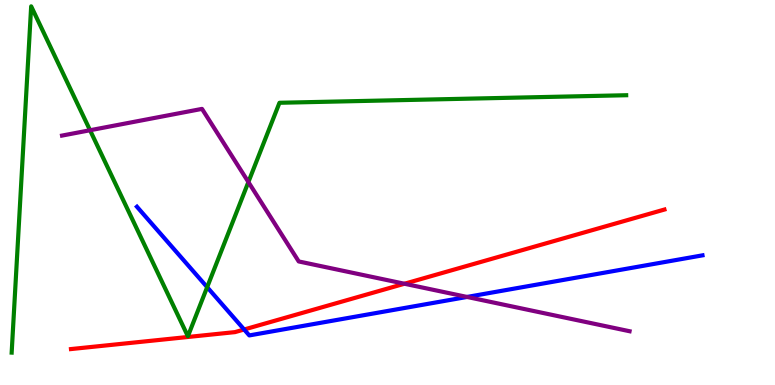[{'lines': ['blue', 'red'], 'intersections': [{'x': 3.15, 'y': 1.44}]}, {'lines': ['green', 'red'], 'intersections': []}, {'lines': ['purple', 'red'], 'intersections': [{'x': 5.22, 'y': 2.63}]}, {'lines': ['blue', 'green'], 'intersections': [{'x': 2.67, 'y': 2.54}]}, {'lines': ['blue', 'purple'], 'intersections': [{'x': 6.03, 'y': 2.29}]}, {'lines': ['green', 'purple'], 'intersections': [{'x': 1.16, 'y': 6.62}, {'x': 3.21, 'y': 5.27}]}]